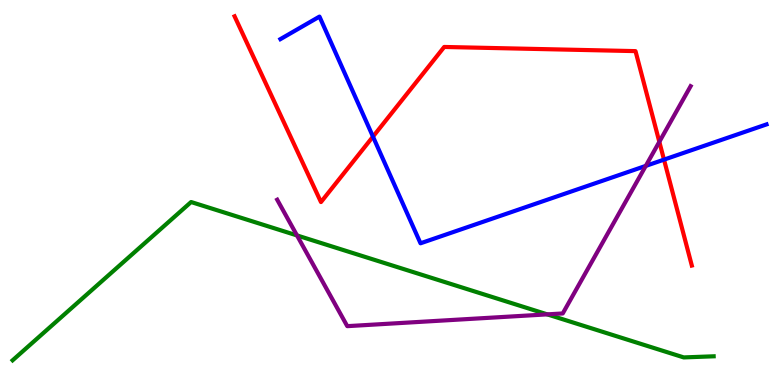[{'lines': ['blue', 'red'], 'intersections': [{'x': 4.81, 'y': 6.45}, {'x': 8.57, 'y': 5.85}]}, {'lines': ['green', 'red'], 'intersections': []}, {'lines': ['purple', 'red'], 'intersections': [{'x': 8.51, 'y': 6.32}]}, {'lines': ['blue', 'green'], 'intersections': []}, {'lines': ['blue', 'purple'], 'intersections': [{'x': 8.33, 'y': 5.69}]}, {'lines': ['green', 'purple'], 'intersections': [{'x': 3.83, 'y': 3.89}, {'x': 7.06, 'y': 1.83}]}]